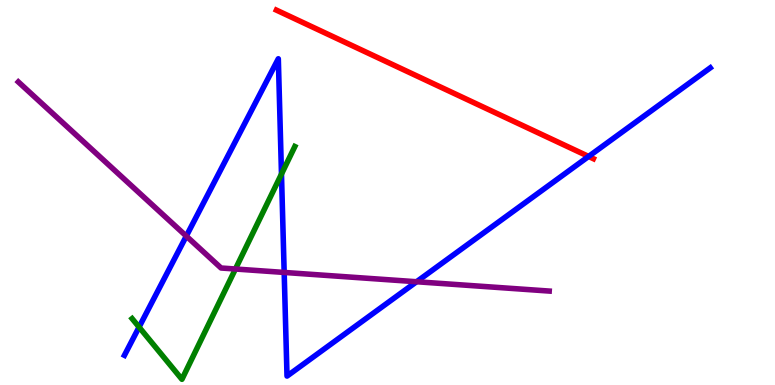[{'lines': ['blue', 'red'], 'intersections': [{'x': 7.59, 'y': 5.94}]}, {'lines': ['green', 'red'], 'intersections': []}, {'lines': ['purple', 'red'], 'intersections': []}, {'lines': ['blue', 'green'], 'intersections': [{'x': 1.79, 'y': 1.5}, {'x': 3.63, 'y': 5.48}]}, {'lines': ['blue', 'purple'], 'intersections': [{'x': 2.4, 'y': 3.87}, {'x': 3.67, 'y': 2.92}, {'x': 5.38, 'y': 2.68}]}, {'lines': ['green', 'purple'], 'intersections': [{'x': 3.04, 'y': 3.01}]}]